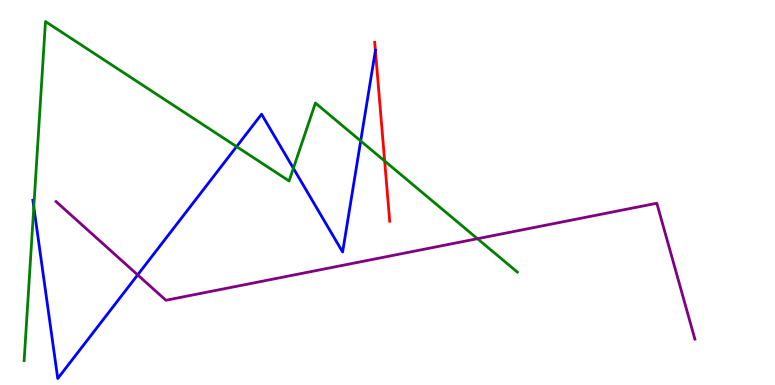[{'lines': ['blue', 'red'], 'intersections': [{'x': 4.84, 'y': 8.69}]}, {'lines': ['green', 'red'], 'intersections': [{'x': 4.96, 'y': 5.82}]}, {'lines': ['purple', 'red'], 'intersections': []}, {'lines': ['blue', 'green'], 'intersections': [{'x': 0.436, 'y': 4.62}, {'x': 3.05, 'y': 6.19}, {'x': 3.79, 'y': 5.63}, {'x': 4.65, 'y': 6.34}]}, {'lines': ['blue', 'purple'], 'intersections': [{'x': 1.78, 'y': 2.86}]}, {'lines': ['green', 'purple'], 'intersections': [{'x': 6.16, 'y': 3.8}]}]